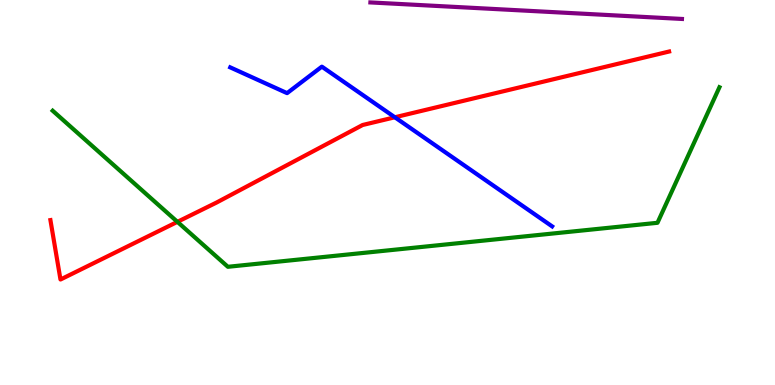[{'lines': ['blue', 'red'], 'intersections': [{'x': 5.09, 'y': 6.95}]}, {'lines': ['green', 'red'], 'intersections': [{'x': 2.29, 'y': 4.24}]}, {'lines': ['purple', 'red'], 'intersections': []}, {'lines': ['blue', 'green'], 'intersections': []}, {'lines': ['blue', 'purple'], 'intersections': []}, {'lines': ['green', 'purple'], 'intersections': []}]